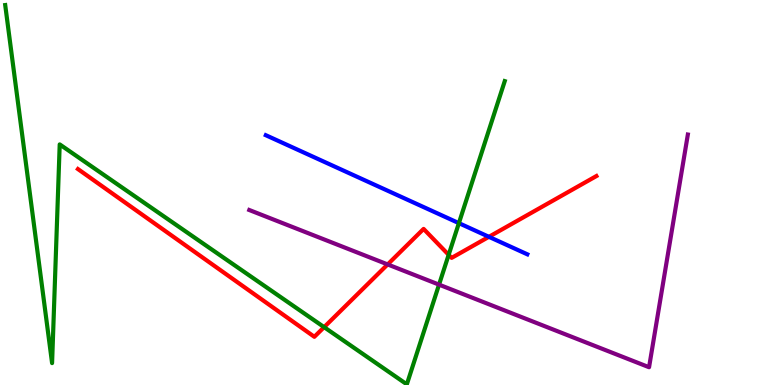[{'lines': ['blue', 'red'], 'intersections': [{'x': 6.31, 'y': 3.85}]}, {'lines': ['green', 'red'], 'intersections': [{'x': 4.18, 'y': 1.5}, {'x': 5.79, 'y': 3.38}]}, {'lines': ['purple', 'red'], 'intersections': [{'x': 5.0, 'y': 3.13}]}, {'lines': ['blue', 'green'], 'intersections': [{'x': 5.92, 'y': 4.2}]}, {'lines': ['blue', 'purple'], 'intersections': []}, {'lines': ['green', 'purple'], 'intersections': [{'x': 5.66, 'y': 2.61}]}]